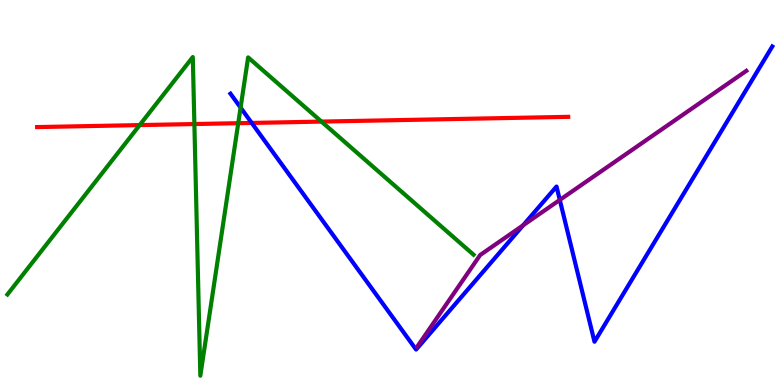[{'lines': ['blue', 'red'], 'intersections': [{'x': 3.25, 'y': 6.81}]}, {'lines': ['green', 'red'], 'intersections': [{'x': 1.8, 'y': 6.75}, {'x': 2.51, 'y': 6.78}, {'x': 3.07, 'y': 6.8}, {'x': 4.15, 'y': 6.84}]}, {'lines': ['purple', 'red'], 'intersections': []}, {'lines': ['blue', 'green'], 'intersections': [{'x': 3.1, 'y': 7.2}]}, {'lines': ['blue', 'purple'], 'intersections': [{'x': 6.75, 'y': 4.15}, {'x': 7.22, 'y': 4.81}]}, {'lines': ['green', 'purple'], 'intersections': []}]